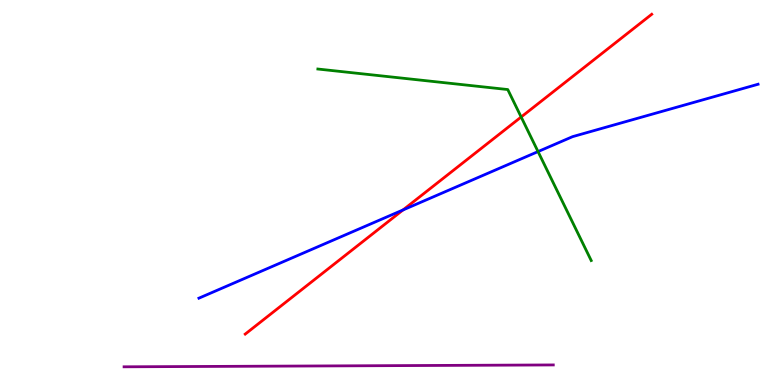[{'lines': ['blue', 'red'], 'intersections': [{'x': 5.2, 'y': 4.55}]}, {'lines': ['green', 'red'], 'intersections': [{'x': 6.72, 'y': 6.96}]}, {'lines': ['purple', 'red'], 'intersections': []}, {'lines': ['blue', 'green'], 'intersections': [{'x': 6.94, 'y': 6.06}]}, {'lines': ['blue', 'purple'], 'intersections': []}, {'lines': ['green', 'purple'], 'intersections': []}]